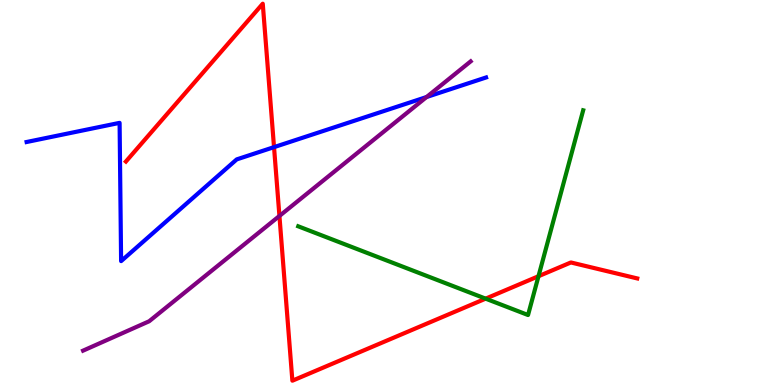[{'lines': ['blue', 'red'], 'intersections': [{'x': 3.54, 'y': 6.18}]}, {'lines': ['green', 'red'], 'intersections': [{'x': 6.27, 'y': 2.24}, {'x': 6.95, 'y': 2.83}]}, {'lines': ['purple', 'red'], 'intersections': [{'x': 3.61, 'y': 4.39}]}, {'lines': ['blue', 'green'], 'intersections': []}, {'lines': ['blue', 'purple'], 'intersections': [{'x': 5.5, 'y': 7.48}]}, {'lines': ['green', 'purple'], 'intersections': []}]